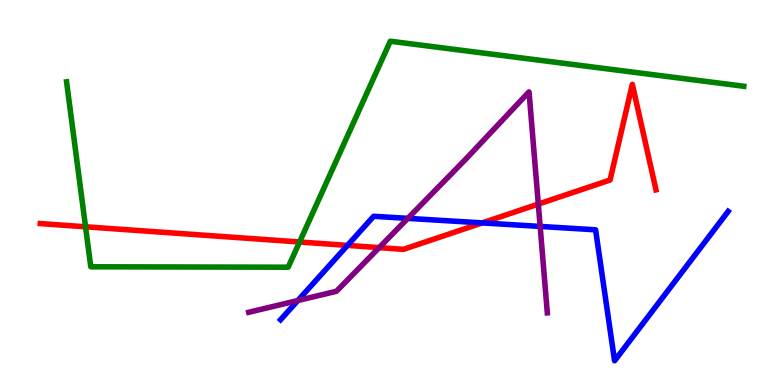[{'lines': ['blue', 'red'], 'intersections': [{'x': 4.48, 'y': 3.63}, {'x': 6.22, 'y': 4.21}]}, {'lines': ['green', 'red'], 'intersections': [{'x': 1.1, 'y': 4.11}, {'x': 3.87, 'y': 3.71}]}, {'lines': ['purple', 'red'], 'intersections': [{'x': 4.89, 'y': 3.57}, {'x': 6.95, 'y': 4.7}]}, {'lines': ['blue', 'green'], 'intersections': []}, {'lines': ['blue', 'purple'], 'intersections': [{'x': 3.84, 'y': 2.19}, {'x': 5.26, 'y': 4.33}, {'x': 6.97, 'y': 4.12}]}, {'lines': ['green', 'purple'], 'intersections': []}]